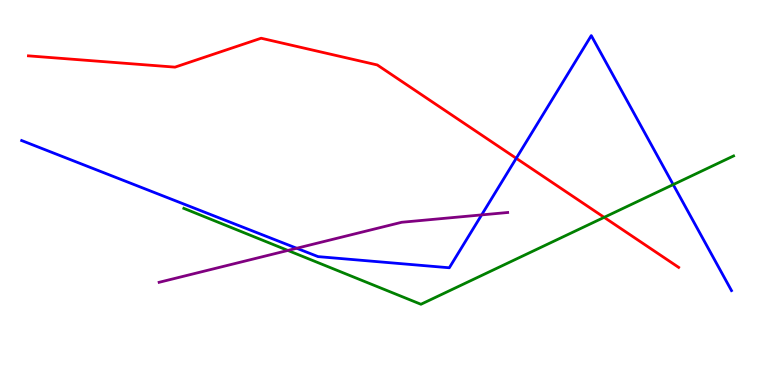[{'lines': ['blue', 'red'], 'intersections': [{'x': 6.66, 'y': 5.89}]}, {'lines': ['green', 'red'], 'intersections': [{'x': 7.8, 'y': 4.35}]}, {'lines': ['purple', 'red'], 'intersections': []}, {'lines': ['blue', 'green'], 'intersections': [{'x': 8.69, 'y': 5.21}]}, {'lines': ['blue', 'purple'], 'intersections': [{'x': 3.83, 'y': 3.55}, {'x': 6.21, 'y': 4.42}]}, {'lines': ['green', 'purple'], 'intersections': [{'x': 3.71, 'y': 3.49}]}]